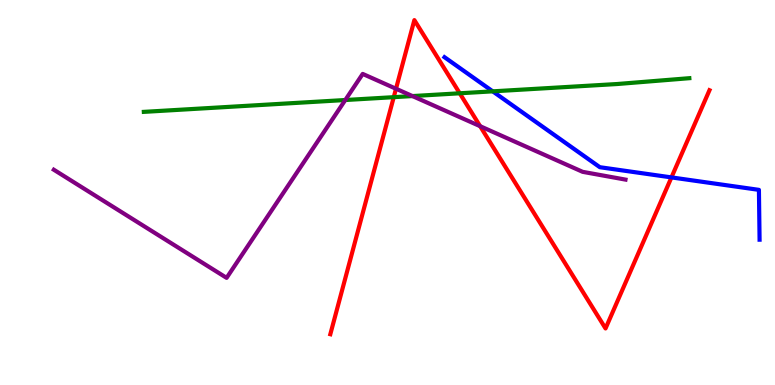[{'lines': ['blue', 'red'], 'intersections': [{'x': 8.66, 'y': 5.39}]}, {'lines': ['green', 'red'], 'intersections': [{'x': 5.08, 'y': 7.48}, {'x': 5.93, 'y': 7.58}]}, {'lines': ['purple', 'red'], 'intersections': [{'x': 5.11, 'y': 7.7}, {'x': 6.2, 'y': 6.72}]}, {'lines': ['blue', 'green'], 'intersections': [{'x': 6.36, 'y': 7.63}]}, {'lines': ['blue', 'purple'], 'intersections': []}, {'lines': ['green', 'purple'], 'intersections': [{'x': 4.46, 'y': 7.4}, {'x': 5.32, 'y': 7.5}]}]